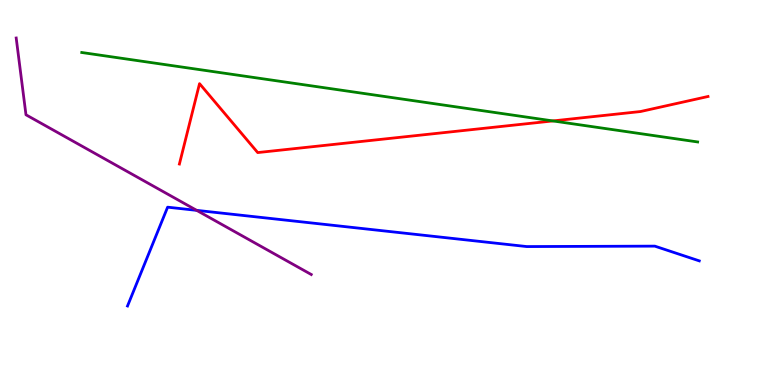[{'lines': ['blue', 'red'], 'intersections': []}, {'lines': ['green', 'red'], 'intersections': [{'x': 7.13, 'y': 6.86}]}, {'lines': ['purple', 'red'], 'intersections': []}, {'lines': ['blue', 'green'], 'intersections': []}, {'lines': ['blue', 'purple'], 'intersections': [{'x': 2.54, 'y': 4.54}]}, {'lines': ['green', 'purple'], 'intersections': []}]